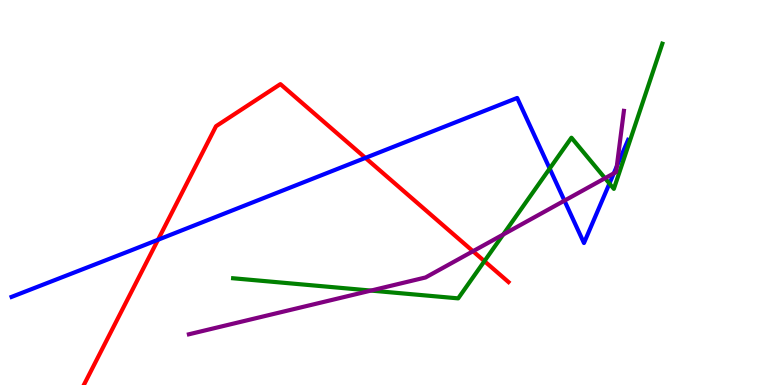[{'lines': ['blue', 'red'], 'intersections': [{'x': 2.04, 'y': 3.77}, {'x': 4.71, 'y': 5.9}]}, {'lines': ['green', 'red'], 'intersections': [{'x': 6.25, 'y': 3.22}]}, {'lines': ['purple', 'red'], 'intersections': [{'x': 6.1, 'y': 3.47}]}, {'lines': ['blue', 'green'], 'intersections': [{'x': 7.09, 'y': 5.62}, {'x': 7.86, 'y': 5.23}]}, {'lines': ['blue', 'purple'], 'intersections': [{'x': 7.28, 'y': 4.79}, {'x': 7.92, 'y': 5.5}, {'x': 7.96, 'y': 5.68}]}, {'lines': ['green', 'purple'], 'intersections': [{'x': 4.79, 'y': 2.45}, {'x': 6.49, 'y': 3.91}, {'x': 7.81, 'y': 5.37}]}]